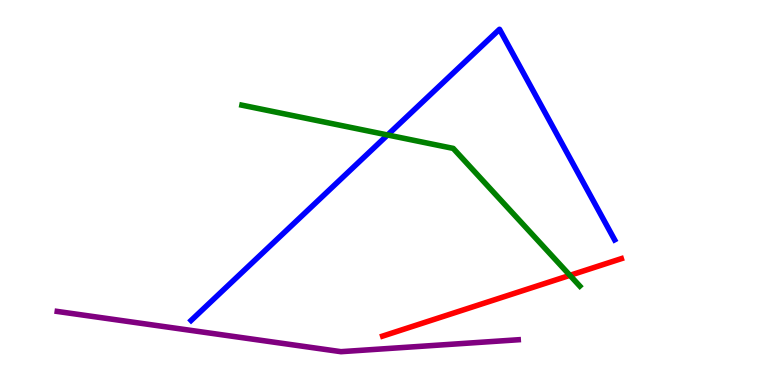[{'lines': ['blue', 'red'], 'intersections': []}, {'lines': ['green', 'red'], 'intersections': [{'x': 7.35, 'y': 2.85}]}, {'lines': ['purple', 'red'], 'intersections': []}, {'lines': ['blue', 'green'], 'intersections': [{'x': 5.0, 'y': 6.49}]}, {'lines': ['blue', 'purple'], 'intersections': []}, {'lines': ['green', 'purple'], 'intersections': []}]